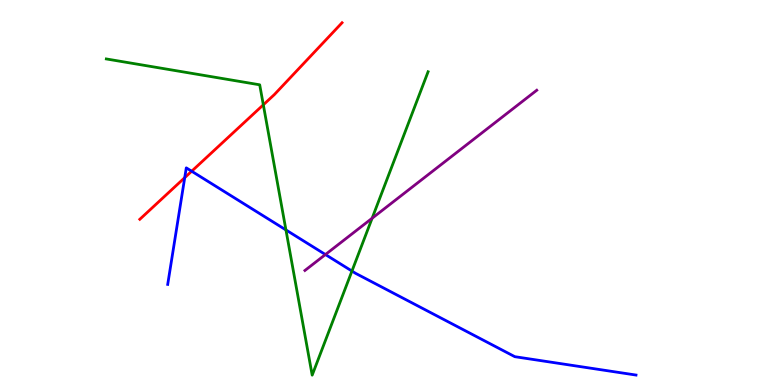[{'lines': ['blue', 'red'], 'intersections': [{'x': 2.38, 'y': 5.39}, {'x': 2.47, 'y': 5.55}]}, {'lines': ['green', 'red'], 'intersections': [{'x': 3.4, 'y': 7.28}]}, {'lines': ['purple', 'red'], 'intersections': []}, {'lines': ['blue', 'green'], 'intersections': [{'x': 3.69, 'y': 4.03}, {'x': 4.54, 'y': 2.96}]}, {'lines': ['blue', 'purple'], 'intersections': [{'x': 4.2, 'y': 3.39}]}, {'lines': ['green', 'purple'], 'intersections': [{'x': 4.8, 'y': 4.33}]}]